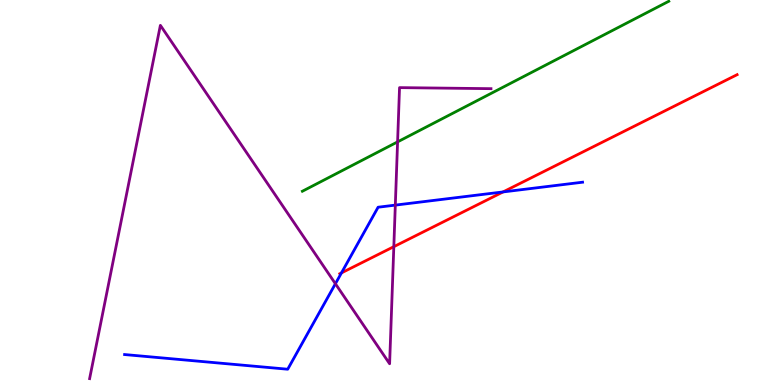[{'lines': ['blue', 'red'], 'intersections': [{'x': 4.41, 'y': 2.91}, {'x': 6.49, 'y': 5.01}]}, {'lines': ['green', 'red'], 'intersections': []}, {'lines': ['purple', 'red'], 'intersections': [{'x': 5.08, 'y': 3.59}]}, {'lines': ['blue', 'green'], 'intersections': []}, {'lines': ['blue', 'purple'], 'intersections': [{'x': 4.33, 'y': 2.63}, {'x': 5.1, 'y': 4.67}]}, {'lines': ['green', 'purple'], 'intersections': [{'x': 5.13, 'y': 6.31}]}]